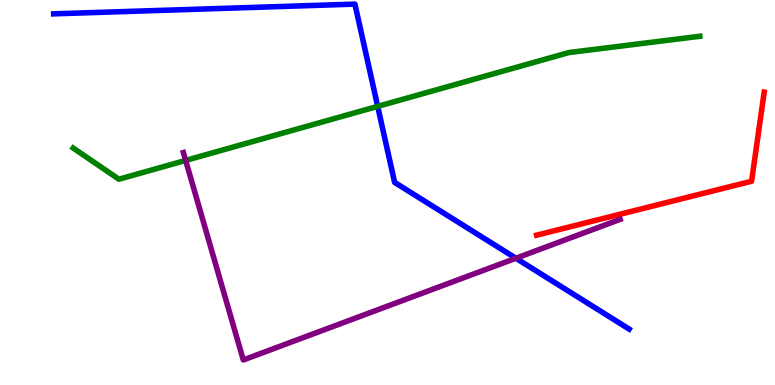[{'lines': ['blue', 'red'], 'intersections': []}, {'lines': ['green', 'red'], 'intersections': []}, {'lines': ['purple', 'red'], 'intersections': []}, {'lines': ['blue', 'green'], 'intersections': [{'x': 4.87, 'y': 7.24}]}, {'lines': ['blue', 'purple'], 'intersections': [{'x': 6.66, 'y': 3.29}]}, {'lines': ['green', 'purple'], 'intersections': [{'x': 2.4, 'y': 5.83}]}]